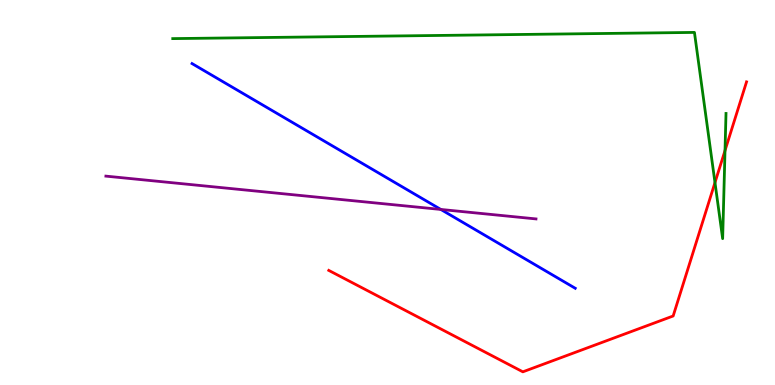[{'lines': ['blue', 'red'], 'intersections': []}, {'lines': ['green', 'red'], 'intersections': [{'x': 9.23, 'y': 5.26}, {'x': 9.36, 'y': 6.09}]}, {'lines': ['purple', 'red'], 'intersections': []}, {'lines': ['blue', 'green'], 'intersections': []}, {'lines': ['blue', 'purple'], 'intersections': [{'x': 5.69, 'y': 4.56}]}, {'lines': ['green', 'purple'], 'intersections': []}]